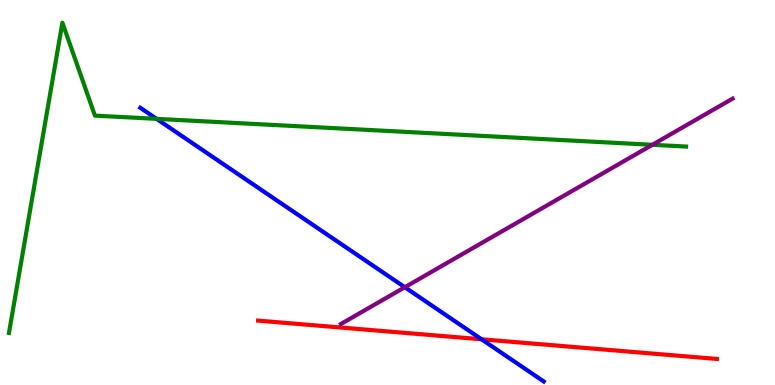[{'lines': ['blue', 'red'], 'intersections': [{'x': 6.21, 'y': 1.19}]}, {'lines': ['green', 'red'], 'intersections': []}, {'lines': ['purple', 'red'], 'intersections': []}, {'lines': ['blue', 'green'], 'intersections': [{'x': 2.02, 'y': 6.91}]}, {'lines': ['blue', 'purple'], 'intersections': [{'x': 5.22, 'y': 2.54}]}, {'lines': ['green', 'purple'], 'intersections': [{'x': 8.42, 'y': 6.24}]}]